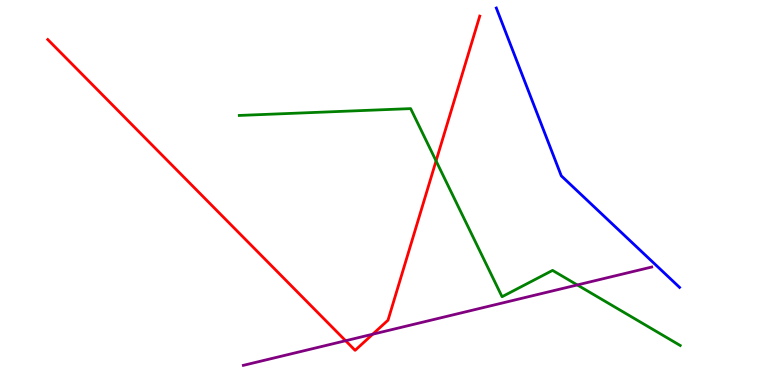[{'lines': ['blue', 'red'], 'intersections': []}, {'lines': ['green', 'red'], 'intersections': [{'x': 5.63, 'y': 5.82}]}, {'lines': ['purple', 'red'], 'intersections': [{'x': 4.46, 'y': 1.15}, {'x': 4.81, 'y': 1.32}]}, {'lines': ['blue', 'green'], 'intersections': []}, {'lines': ['blue', 'purple'], 'intersections': []}, {'lines': ['green', 'purple'], 'intersections': [{'x': 7.45, 'y': 2.6}]}]